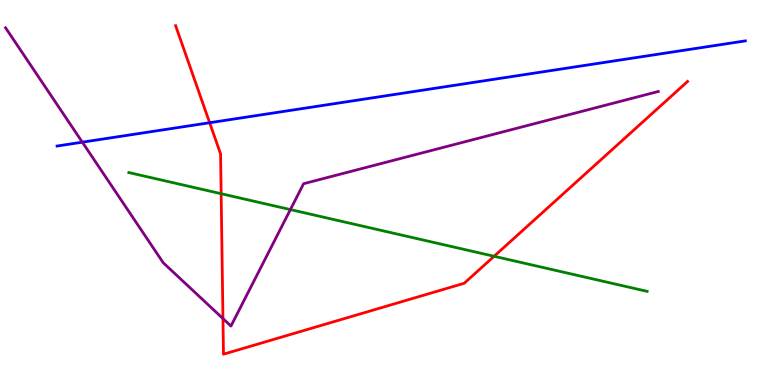[{'lines': ['blue', 'red'], 'intersections': [{'x': 2.71, 'y': 6.81}]}, {'lines': ['green', 'red'], 'intersections': [{'x': 2.85, 'y': 4.97}, {'x': 6.38, 'y': 3.34}]}, {'lines': ['purple', 'red'], 'intersections': [{'x': 2.88, 'y': 1.73}]}, {'lines': ['blue', 'green'], 'intersections': []}, {'lines': ['blue', 'purple'], 'intersections': [{'x': 1.06, 'y': 6.31}]}, {'lines': ['green', 'purple'], 'intersections': [{'x': 3.75, 'y': 4.56}]}]